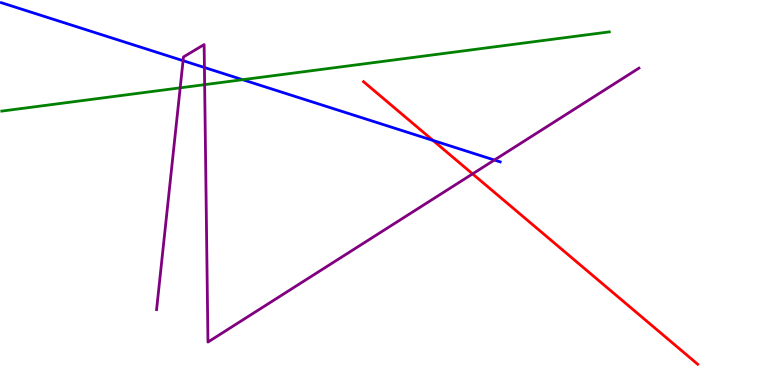[{'lines': ['blue', 'red'], 'intersections': [{'x': 5.59, 'y': 6.35}]}, {'lines': ['green', 'red'], 'intersections': []}, {'lines': ['purple', 'red'], 'intersections': [{'x': 6.1, 'y': 5.48}]}, {'lines': ['blue', 'green'], 'intersections': [{'x': 3.13, 'y': 7.93}]}, {'lines': ['blue', 'purple'], 'intersections': [{'x': 2.36, 'y': 8.42}, {'x': 2.64, 'y': 8.25}, {'x': 6.38, 'y': 5.84}]}, {'lines': ['green', 'purple'], 'intersections': [{'x': 2.32, 'y': 7.72}, {'x': 2.64, 'y': 7.8}]}]